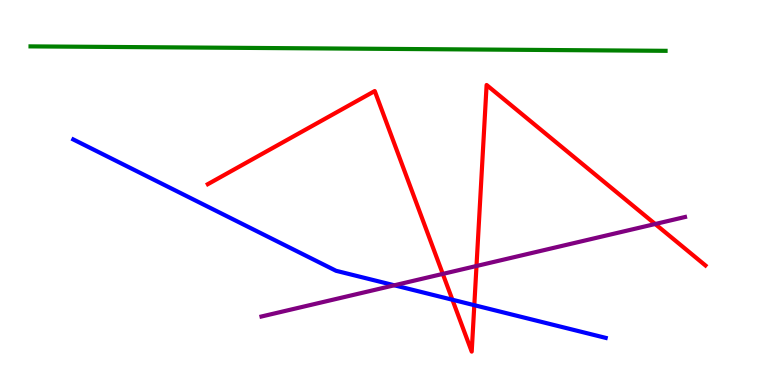[{'lines': ['blue', 'red'], 'intersections': [{'x': 5.84, 'y': 2.21}, {'x': 6.12, 'y': 2.07}]}, {'lines': ['green', 'red'], 'intersections': []}, {'lines': ['purple', 'red'], 'intersections': [{'x': 5.71, 'y': 2.89}, {'x': 6.15, 'y': 3.09}, {'x': 8.45, 'y': 4.18}]}, {'lines': ['blue', 'green'], 'intersections': []}, {'lines': ['blue', 'purple'], 'intersections': [{'x': 5.09, 'y': 2.59}]}, {'lines': ['green', 'purple'], 'intersections': []}]